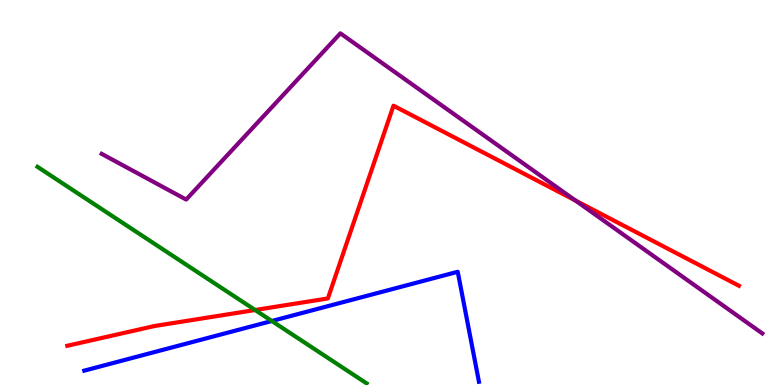[{'lines': ['blue', 'red'], 'intersections': []}, {'lines': ['green', 'red'], 'intersections': [{'x': 3.29, 'y': 1.95}]}, {'lines': ['purple', 'red'], 'intersections': [{'x': 7.43, 'y': 4.79}]}, {'lines': ['blue', 'green'], 'intersections': [{'x': 3.51, 'y': 1.66}]}, {'lines': ['blue', 'purple'], 'intersections': []}, {'lines': ['green', 'purple'], 'intersections': []}]